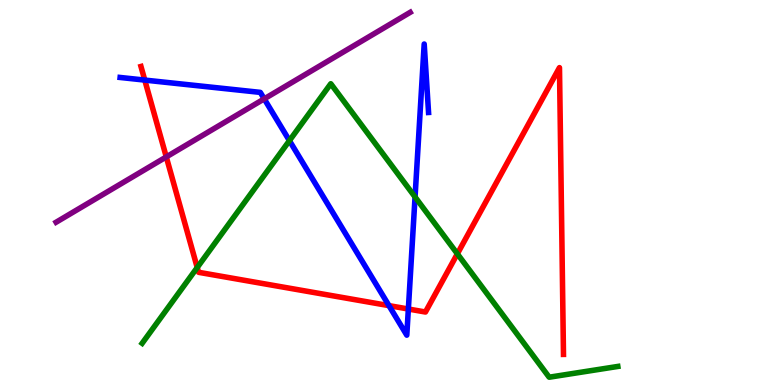[{'lines': ['blue', 'red'], 'intersections': [{'x': 1.87, 'y': 7.92}, {'x': 5.02, 'y': 2.06}, {'x': 5.27, 'y': 1.97}]}, {'lines': ['green', 'red'], 'intersections': [{'x': 2.54, 'y': 3.05}, {'x': 5.9, 'y': 3.41}]}, {'lines': ['purple', 'red'], 'intersections': [{'x': 2.15, 'y': 5.92}]}, {'lines': ['blue', 'green'], 'intersections': [{'x': 3.73, 'y': 6.35}, {'x': 5.36, 'y': 4.88}]}, {'lines': ['blue', 'purple'], 'intersections': [{'x': 3.41, 'y': 7.43}]}, {'lines': ['green', 'purple'], 'intersections': []}]